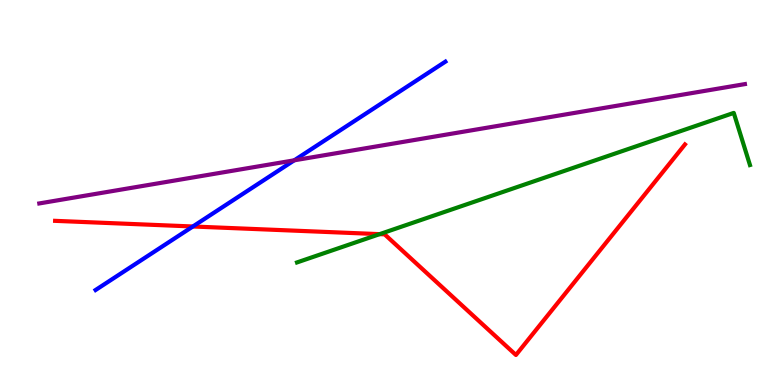[{'lines': ['blue', 'red'], 'intersections': [{'x': 2.49, 'y': 4.12}]}, {'lines': ['green', 'red'], 'intersections': [{'x': 4.9, 'y': 3.92}]}, {'lines': ['purple', 'red'], 'intersections': []}, {'lines': ['blue', 'green'], 'intersections': []}, {'lines': ['blue', 'purple'], 'intersections': [{'x': 3.8, 'y': 5.84}]}, {'lines': ['green', 'purple'], 'intersections': []}]